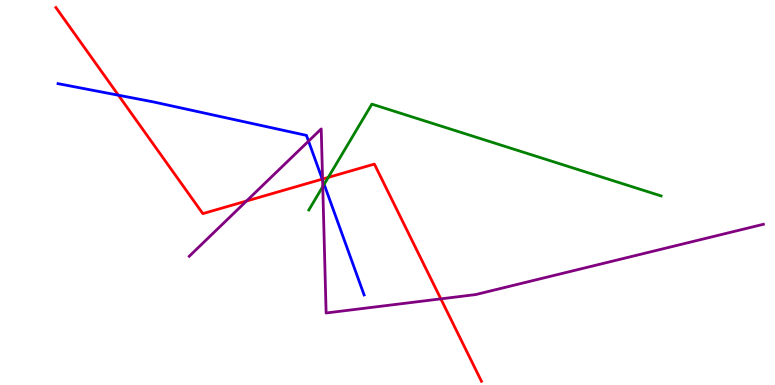[{'lines': ['blue', 'red'], 'intersections': [{'x': 1.53, 'y': 7.53}, {'x': 4.16, 'y': 5.35}]}, {'lines': ['green', 'red'], 'intersections': [{'x': 4.24, 'y': 5.39}]}, {'lines': ['purple', 'red'], 'intersections': [{'x': 3.18, 'y': 4.78}, {'x': 4.16, 'y': 5.35}, {'x': 5.69, 'y': 2.24}]}, {'lines': ['blue', 'green'], 'intersections': [{'x': 4.18, 'y': 5.21}]}, {'lines': ['blue', 'purple'], 'intersections': [{'x': 3.98, 'y': 6.33}, {'x': 4.16, 'y': 5.32}]}, {'lines': ['green', 'purple'], 'intersections': [{'x': 4.16, 'y': 5.15}]}]